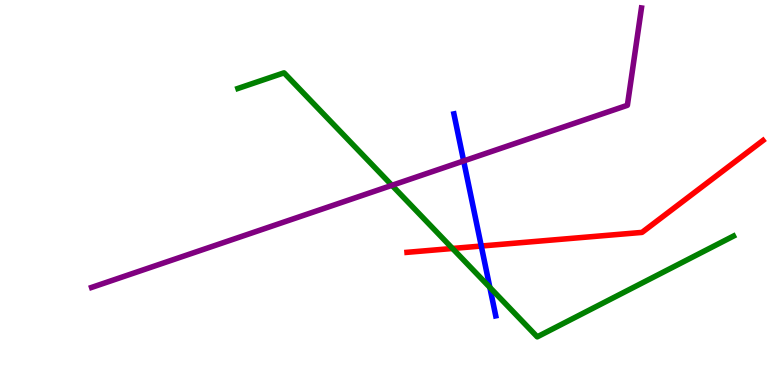[{'lines': ['blue', 'red'], 'intersections': [{'x': 6.21, 'y': 3.61}]}, {'lines': ['green', 'red'], 'intersections': [{'x': 5.84, 'y': 3.55}]}, {'lines': ['purple', 'red'], 'intersections': []}, {'lines': ['blue', 'green'], 'intersections': [{'x': 6.32, 'y': 2.53}]}, {'lines': ['blue', 'purple'], 'intersections': [{'x': 5.98, 'y': 5.82}]}, {'lines': ['green', 'purple'], 'intersections': [{'x': 5.06, 'y': 5.19}]}]